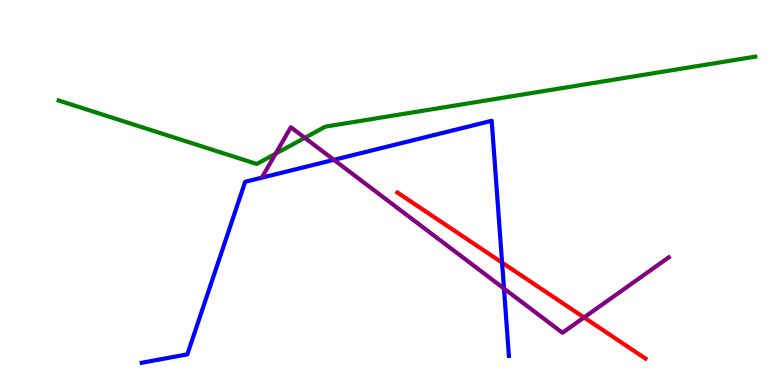[{'lines': ['blue', 'red'], 'intersections': [{'x': 6.48, 'y': 3.18}]}, {'lines': ['green', 'red'], 'intersections': []}, {'lines': ['purple', 'red'], 'intersections': [{'x': 7.54, 'y': 1.75}]}, {'lines': ['blue', 'green'], 'intersections': []}, {'lines': ['blue', 'purple'], 'intersections': [{'x': 4.31, 'y': 5.85}, {'x': 6.5, 'y': 2.51}]}, {'lines': ['green', 'purple'], 'intersections': [{'x': 3.56, 'y': 6.01}, {'x': 3.93, 'y': 6.42}]}]